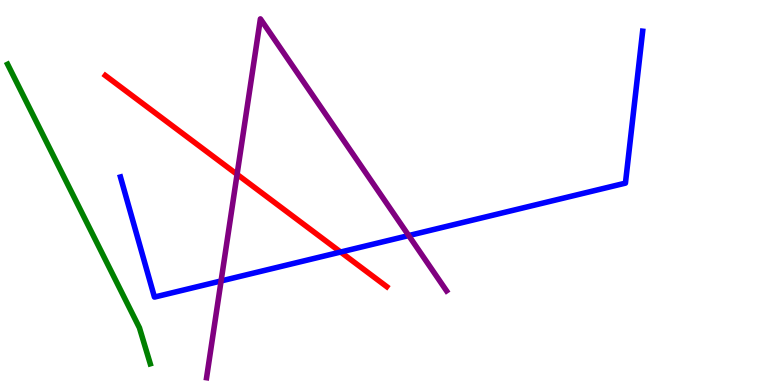[{'lines': ['blue', 'red'], 'intersections': [{'x': 4.4, 'y': 3.45}]}, {'lines': ['green', 'red'], 'intersections': []}, {'lines': ['purple', 'red'], 'intersections': [{'x': 3.06, 'y': 5.47}]}, {'lines': ['blue', 'green'], 'intersections': []}, {'lines': ['blue', 'purple'], 'intersections': [{'x': 2.85, 'y': 2.7}, {'x': 5.27, 'y': 3.88}]}, {'lines': ['green', 'purple'], 'intersections': []}]